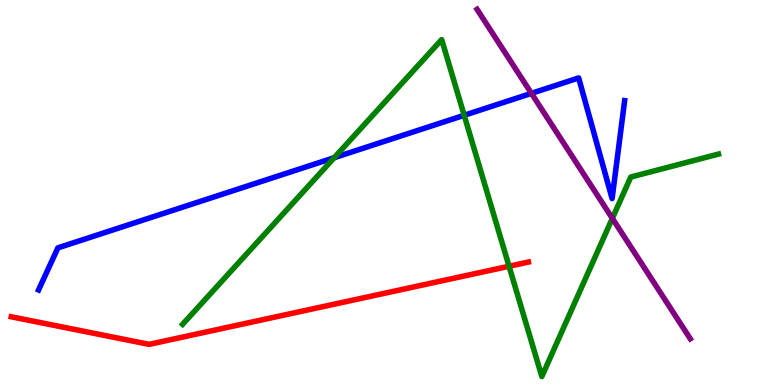[{'lines': ['blue', 'red'], 'intersections': []}, {'lines': ['green', 'red'], 'intersections': [{'x': 6.57, 'y': 3.08}]}, {'lines': ['purple', 'red'], 'intersections': []}, {'lines': ['blue', 'green'], 'intersections': [{'x': 4.31, 'y': 5.9}, {'x': 5.99, 'y': 7.01}]}, {'lines': ['blue', 'purple'], 'intersections': [{'x': 6.86, 'y': 7.58}]}, {'lines': ['green', 'purple'], 'intersections': [{'x': 7.9, 'y': 4.33}]}]